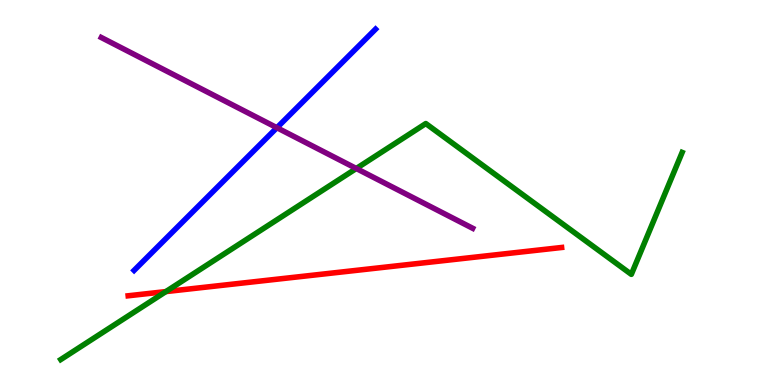[{'lines': ['blue', 'red'], 'intersections': []}, {'lines': ['green', 'red'], 'intersections': [{'x': 2.14, 'y': 2.43}]}, {'lines': ['purple', 'red'], 'intersections': []}, {'lines': ['blue', 'green'], 'intersections': []}, {'lines': ['blue', 'purple'], 'intersections': [{'x': 3.57, 'y': 6.68}]}, {'lines': ['green', 'purple'], 'intersections': [{'x': 4.6, 'y': 5.62}]}]